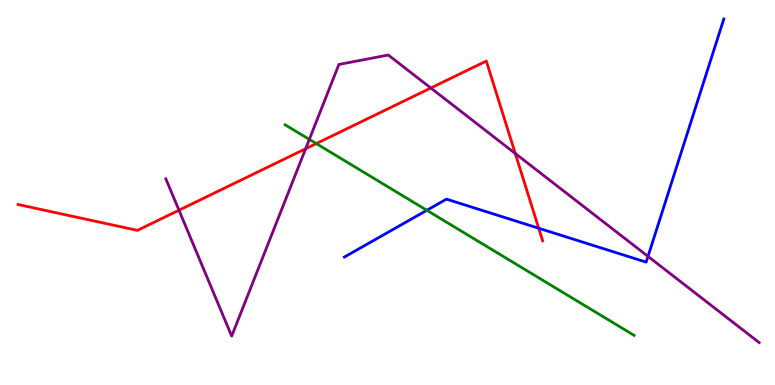[{'lines': ['blue', 'red'], 'intersections': [{'x': 6.95, 'y': 4.07}]}, {'lines': ['green', 'red'], 'intersections': [{'x': 4.08, 'y': 6.27}]}, {'lines': ['purple', 'red'], 'intersections': [{'x': 2.31, 'y': 4.54}, {'x': 3.94, 'y': 6.14}, {'x': 5.56, 'y': 7.71}, {'x': 6.65, 'y': 6.01}]}, {'lines': ['blue', 'green'], 'intersections': [{'x': 5.51, 'y': 4.54}]}, {'lines': ['blue', 'purple'], 'intersections': [{'x': 8.36, 'y': 3.34}]}, {'lines': ['green', 'purple'], 'intersections': [{'x': 3.99, 'y': 6.38}]}]